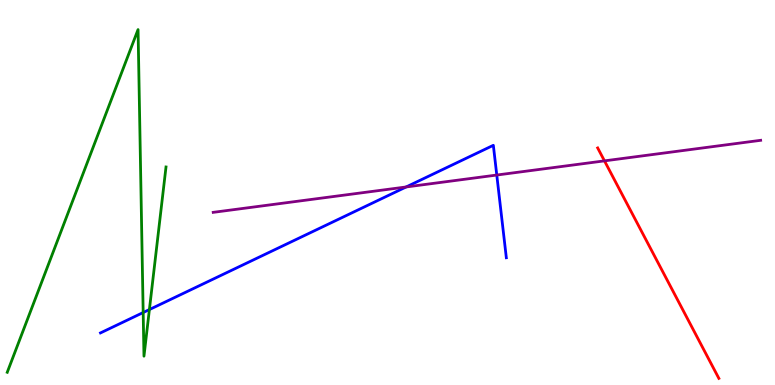[{'lines': ['blue', 'red'], 'intersections': []}, {'lines': ['green', 'red'], 'intersections': []}, {'lines': ['purple', 'red'], 'intersections': [{'x': 7.8, 'y': 5.82}]}, {'lines': ['blue', 'green'], 'intersections': [{'x': 1.85, 'y': 1.88}, {'x': 1.93, 'y': 1.96}]}, {'lines': ['blue', 'purple'], 'intersections': [{'x': 5.24, 'y': 5.14}, {'x': 6.41, 'y': 5.45}]}, {'lines': ['green', 'purple'], 'intersections': []}]